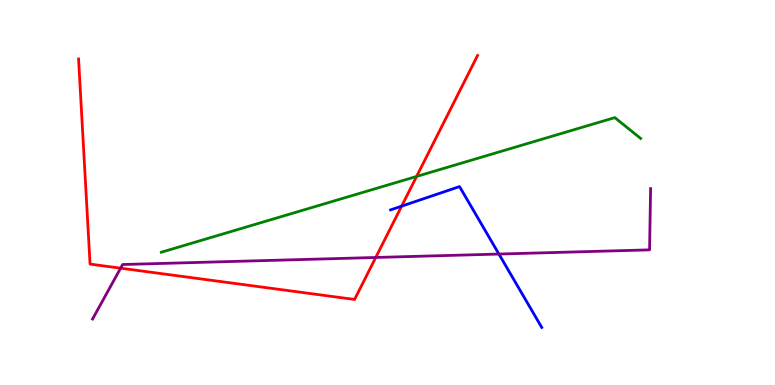[{'lines': ['blue', 'red'], 'intersections': [{'x': 5.18, 'y': 4.64}]}, {'lines': ['green', 'red'], 'intersections': [{'x': 5.38, 'y': 5.42}]}, {'lines': ['purple', 'red'], 'intersections': [{'x': 1.56, 'y': 3.03}, {'x': 4.85, 'y': 3.31}]}, {'lines': ['blue', 'green'], 'intersections': []}, {'lines': ['blue', 'purple'], 'intersections': [{'x': 6.44, 'y': 3.4}]}, {'lines': ['green', 'purple'], 'intersections': []}]